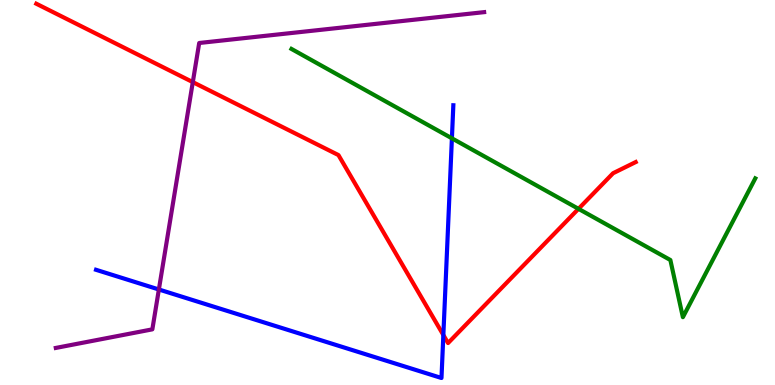[{'lines': ['blue', 'red'], 'intersections': [{'x': 5.72, 'y': 1.3}]}, {'lines': ['green', 'red'], 'intersections': [{'x': 7.46, 'y': 4.58}]}, {'lines': ['purple', 'red'], 'intersections': [{'x': 2.49, 'y': 7.87}]}, {'lines': ['blue', 'green'], 'intersections': [{'x': 5.83, 'y': 6.41}]}, {'lines': ['blue', 'purple'], 'intersections': [{'x': 2.05, 'y': 2.48}]}, {'lines': ['green', 'purple'], 'intersections': []}]